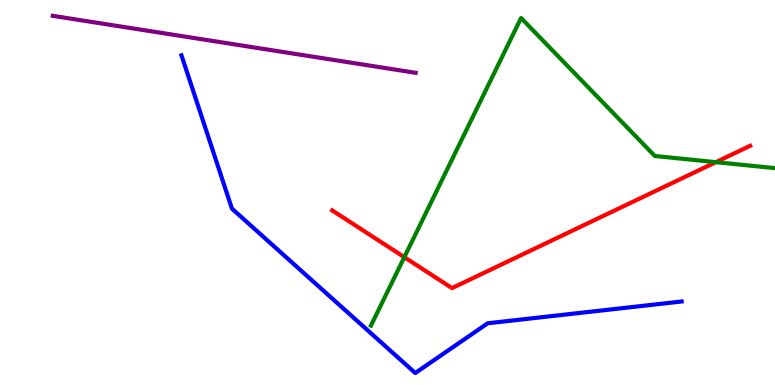[{'lines': ['blue', 'red'], 'intersections': []}, {'lines': ['green', 'red'], 'intersections': [{'x': 5.22, 'y': 3.32}, {'x': 9.24, 'y': 5.79}]}, {'lines': ['purple', 'red'], 'intersections': []}, {'lines': ['blue', 'green'], 'intersections': []}, {'lines': ['blue', 'purple'], 'intersections': []}, {'lines': ['green', 'purple'], 'intersections': []}]